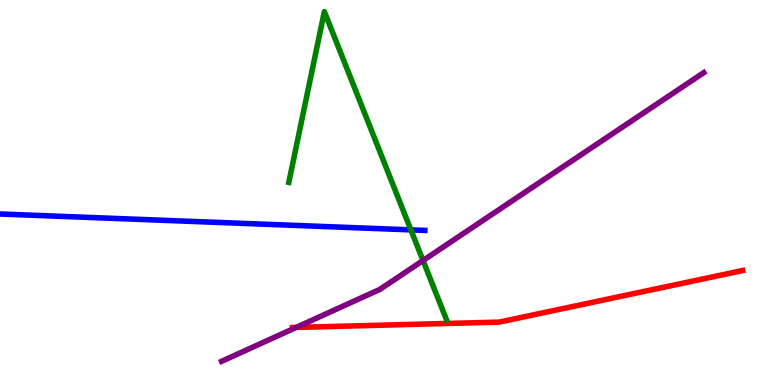[{'lines': ['blue', 'red'], 'intersections': []}, {'lines': ['green', 'red'], 'intersections': []}, {'lines': ['purple', 'red'], 'intersections': [{'x': 3.82, 'y': 1.5}]}, {'lines': ['blue', 'green'], 'intersections': [{'x': 5.3, 'y': 4.03}]}, {'lines': ['blue', 'purple'], 'intersections': []}, {'lines': ['green', 'purple'], 'intersections': [{'x': 5.46, 'y': 3.23}]}]